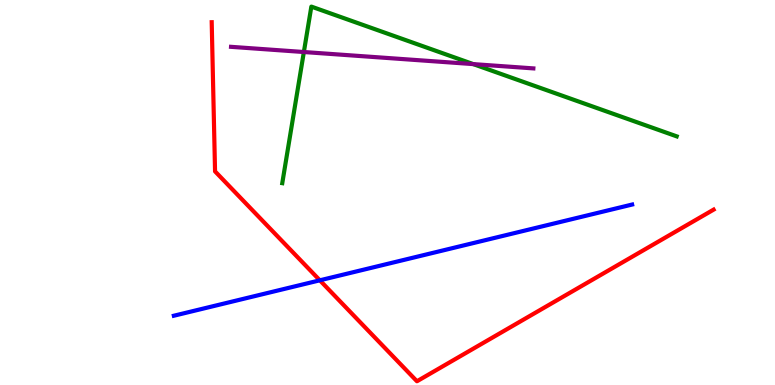[{'lines': ['blue', 'red'], 'intersections': [{'x': 4.13, 'y': 2.72}]}, {'lines': ['green', 'red'], 'intersections': []}, {'lines': ['purple', 'red'], 'intersections': []}, {'lines': ['blue', 'green'], 'intersections': []}, {'lines': ['blue', 'purple'], 'intersections': []}, {'lines': ['green', 'purple'], 'intersections': [{'x': 3.92, 'y': 8.65}, {'x': 6.11, 'y': 8.33}]}]